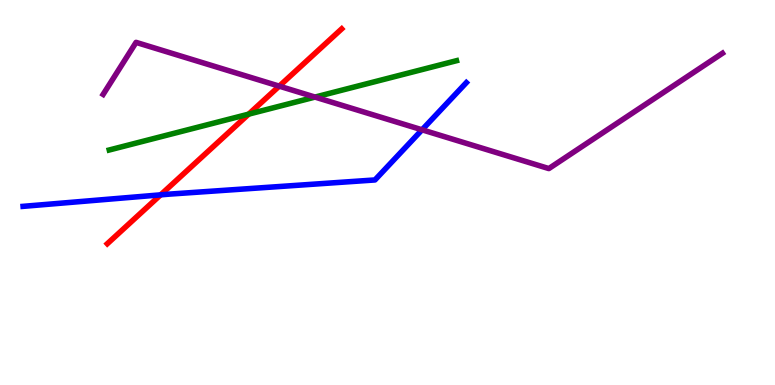[{'lines': ['blue', 'red'], 'intersections': [{'x': 2.07, 'y': 4.94}]}, {'lines': ['green', 'red'], 'intersections': [{'x': 3.21, 'y': 7.04}]}, {'lines': ['purple', 'red'], 'intersections': [{'x': 3.6, 'y': 7.76}]}, {'lines': ['blue', 'green'], 'intersections': []}, {'lines': ['blue', 'purple'], 'intersections': [{'x': 5.45, 'y': 6.63}]}, {'lines': ['green', 'purple'], 'intersections': [{'x': 4.06, 'y': 7.48}]}]